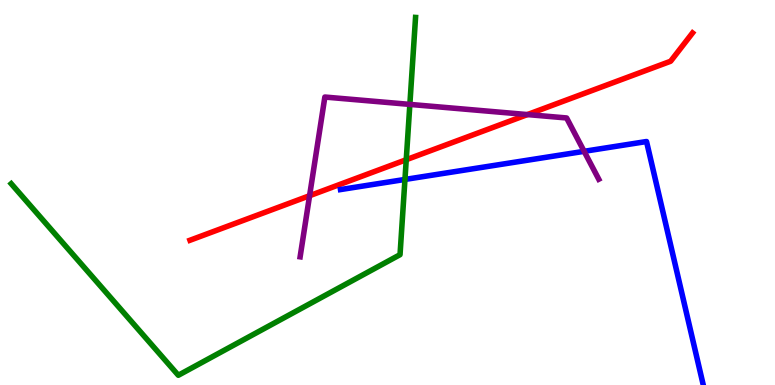[{'lines': ['blue', 'red'], 'intersections': []}, {'lines': ['green', 'red'], 'intersections': [{'x': 5.24, 'y': 5.85}]}, {'lines': ['purple', 'red'], 'intersections': [{'x': 3.99, 'y': 4.92}, {'x': 6.81, 'y': 7.02}]}, {'lines': ['blue', 'green'], 'intersections': [{'x': 5.23, 'y': 5.34}]}, {'lines': ['blue', 'purple'], 'intersections': [{'x': 7.54, 'y': 6.07}]}, {'lines': ['green', 'purple'], 'intersections': [{'x': 5.29, 'y': 7.29}]}]